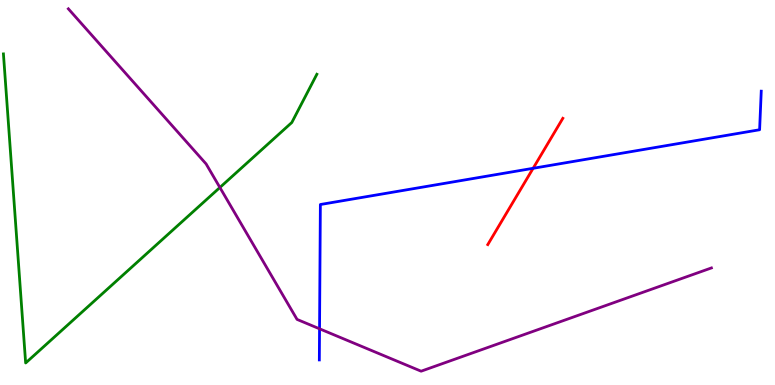[{'lines': ['blue', 'red'], 'intersections': [{'x': 6.88, 'y': 5.63}]}, {'lines': ['green', 'red'], 'intersections': []}, {'lines': ['purple', 'red'], 'intersections': []}, {'lines': ['blue', 'green'], 'intersections': []}, {'lines': ['blue', 'purple'], 'intersections': [{'x': 4.12, 'y': 1.46}]}, {'lines': ['green', 'purple'], 'intersections': [{'x': 2.84, 'y': 5.13}]}]